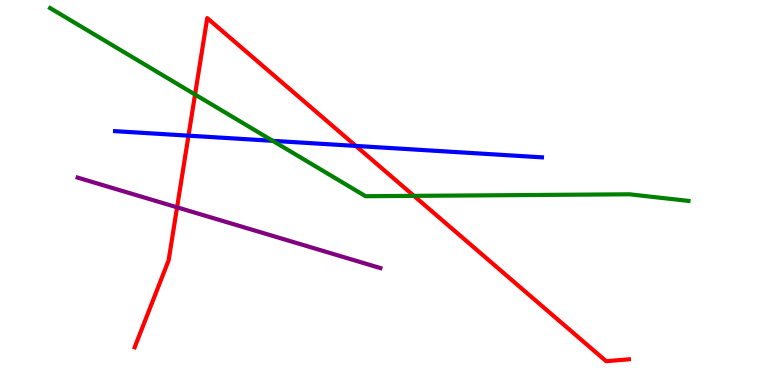[{'lines': ['blue', 'red'], 'intersections': [{'x': 2.43, 'y': 6.48}, {'x': 4.59, 'y': 6.21}]}, {'lines': ['green', 'red'], 'intersections': [{'x': 2.52, 'y': 7.55}, {'x': 5.34, 'y': 4.91}]}, {'lines': ['purple', 'red'], 'intersections': [{'x': 2.28, 'y': 4.62}]}, {'lines': ['blue', 'green'], 'intersections': [{'x': 3.52, 'y': 6.34}]}, {'lines': ['blue', 'purple'], 'intersections': []}, {'lines': ['green', 'purple'], 'intersections': []}]